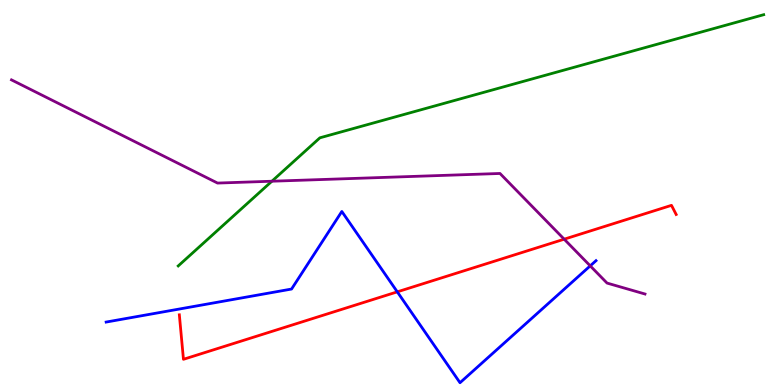[{'lines': ['blue', 'red'], 'intersections': [{'x': 5.13, 'y': 2.42}]}, {'lines': ['green', 'red'], 'intersections': []}, {'lines': ['purple', 'red'], 'intersections': [{'x': 7.28, 'y': 3.79}]}, {'lines': ['blue', 'green'], 'intersections': []}, {'lines': ['blue', 'purple'], 'intersections': [{'x': 7.62, 'y': 3.09}]}, {'lines': ['green', 'purple'], 'intersections': [{'x': 3.51, 'y': 5.29}]}]